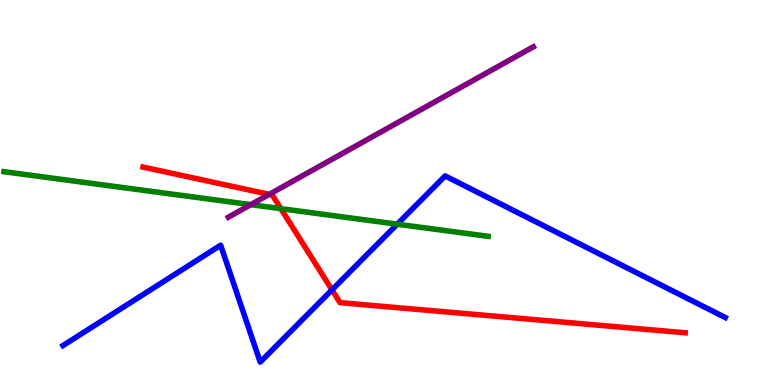[{'lines': ['blue', 'red'], 'intersections': [{'x': 4.28, 'y': 2.47}]}, {'lines': ['green', 'red'], 'intersections': [{'x': 3.62, 'y': 4.58}]}, {'lines': ['purple', 'red'], 'intersections': [{'x': 3.47, 'y': 4.95}]}, {'lines': ['blue', 'green'], 'intersections': [{'x': 5.13, 'y': 4.18}]}, {'lines': ['blue', 'purple'], 'intersections': []}, {'lines': ['green', 'purple'], 'intersections': [{'x': 3.24, 'y': 4.68}]}]